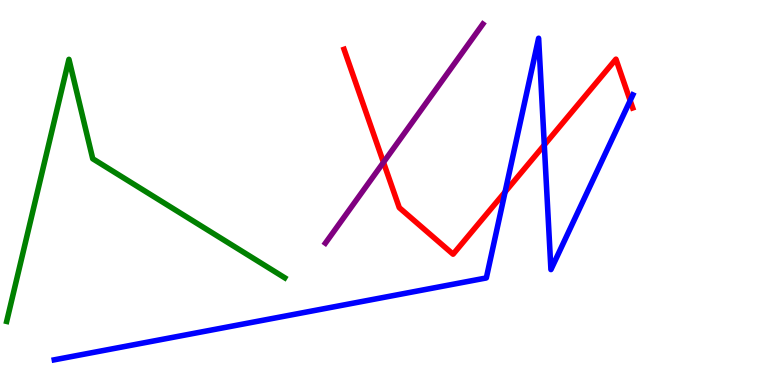[{'lines': ['blue', 'red'], 'intersections': [{'x': 6.52, 'y': 5.02}, {'x': 7.02, 'y': 6.23}, {'x': 8.13, 'y': 7.39}]}, {'lines': ['green', 'red'], 'intersections': []}, {'lines': ['purple', 'red'], 'intersections': [{'x': 4.95, 'y': 5.78}]}, {'lines': ['blue', 'green'], 'intersections': []}, {'lines': ['blue', 'purple'], 'intersections': []}, {'lines': ['green', 'purple'], 'intersections': []}]